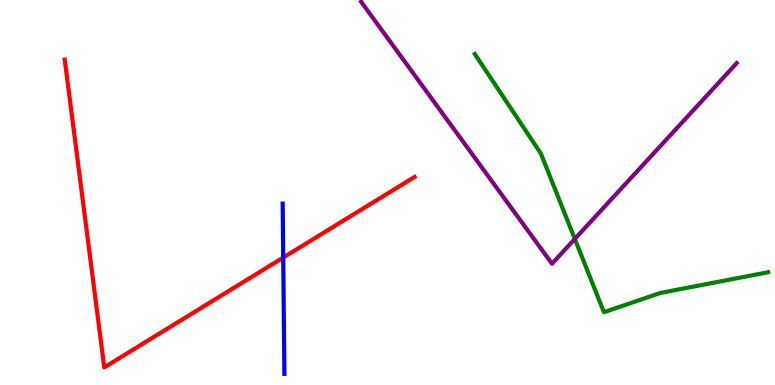[{'lines': ['blue', 'red'], 'intersections': [{'x': 3.65, 'y': 3.31}]}, {'lines': ['green', 'red'], 'intersections': []}, {'lines': ['purple', 'red'], 'intersections': []}, {'lines': ['blue', 'green'], 'intersections': []}, {'lines': ['blue', 'purple'], 'intersections': []}, {'lines': ['green', 'purple'], 'intersections': [{'x': 7.42, 'y': 3.79}]}]